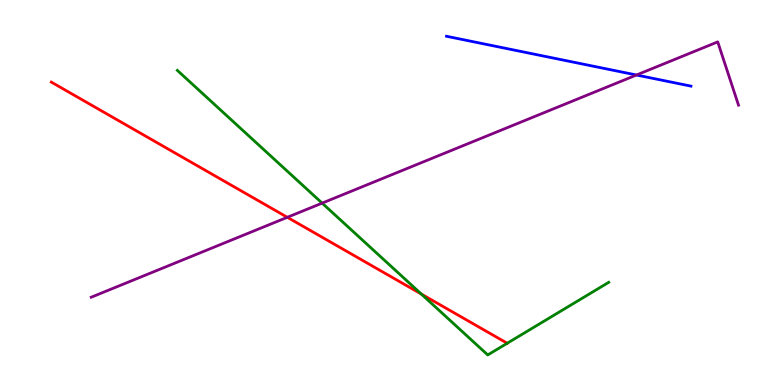[{'lines': ['blue', 'red'], 'intersections': []}, {'lines': ['green', 'red'], 'intersections': [{'x': 5.44, 'y': 2.36}, {'x': 6.54, 'y': 1.08}]}, {'lines': ['purple', 'red'], 'intersections': [{'x': 3.71, 'y': 4.36}]}, {'lines': ['blue', 'green'], 'intersections': []}, {'lines': ['blue', 'purple'], 'intersections': [{'x': 8.21, 'y': 8.05}]}, {'lines': ['green', 'purple'], 'intersections': [{'x': 4.16, 'y': 4.72}]}]